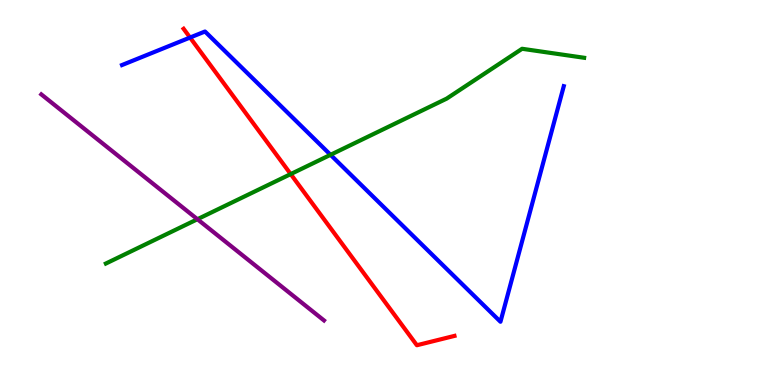[{'lines': ['blue', 'red'], 'intersections': [{'x': 2.45, 'y': 9.02}]}, {'lines': ['green', 'red'], 'intersections': [{'x': 3.75, 'y': 5.48}]}, {'lines': ['purple', 'red'], 'intersections': []}, {'lines': ['blue', 'green'], 'intersections': [{'x': 4.26, 'y': 5.98}]}, {'lines': ['blue', 'purple'], 'intersections': []}, {'lines': ['green', 'purple'], 'intersections': [{'x': 2.55, 'y': 4.31}]}]